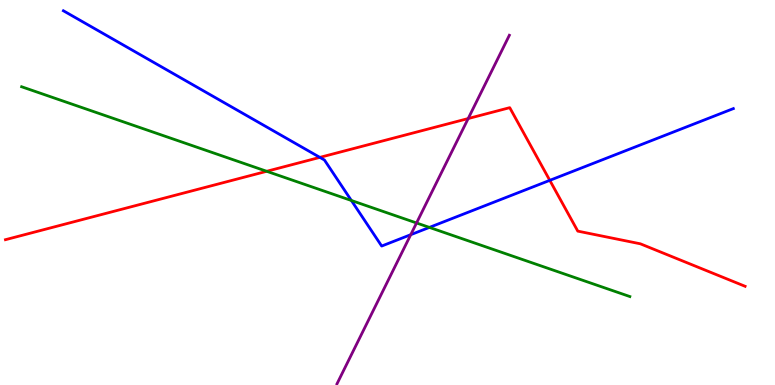[{'lines': ['blue', 'red'], 'intersections': [{'x': 4.13, 'y': 5.91}, {'x': 7.09, 'y': 5.32}]}, {'lines': ['green', 'red'], 'intersections': [{'x': 3.44, 'y': 5.55}]}, {'lines': ['purple', 'red'], 'intersections': [{'x': 6.04, 'y': 6.92}]}, {'lines': ['blue', 'green'], 'intersections': [{'x': 4.53, 'y': 4.79}, {'x': 5.54, 'y': 4.09}]}, {'lines': ['blue', 'purple'], 'intersections': [{'x': 5.3, 'y': 3.9}]}, {'lines': ['green', 'purple'], 'intersections': [{'x': 5.37, 'y': 4.21}]}]